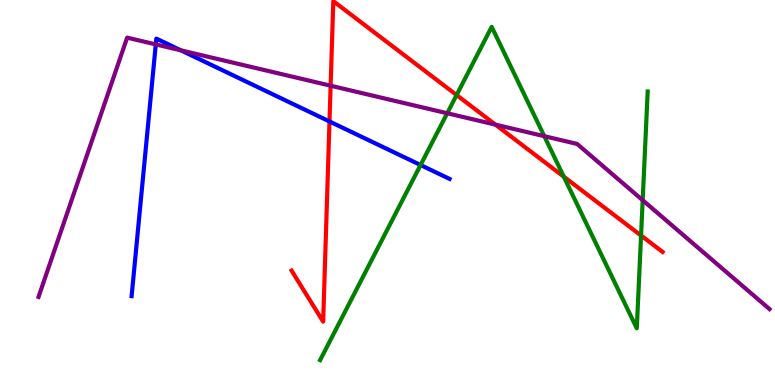[{'lines': ['blue', 'red'], 'intersections': [{'x': 4.25, 'y': 6.85}]}, {'lines': ['green', 'red'], 'intersections': [{'x': 5.89, 'y': 7.53}, {'x': 7.27, 'y': 5.41}, {'x': 8.27, 'y': 3.88}]}, {'lines': ['purple', 'red'], 'intersections': [{'x': 4.27, 'y': 7.77}, {'x': 6.39, 'y': 6.76}]}, {'lines': ['blue', 'green'], 'intersections': [{'x': 5.43, 'y': 5.71}]}, {'lines': ['blue', 'purple'], 'intersections': [{'x': 2.01, 'y': 8.85}, {'x': 2.33, 'y': 8.69}]}, {'lines': ['green', 'purple'], 'intersections': [{'x': 5.77, 'y': 7.06}, {'x': 7.02, 'y': 6.46}, {'x': 8.29, 'y': 4.8}]}]